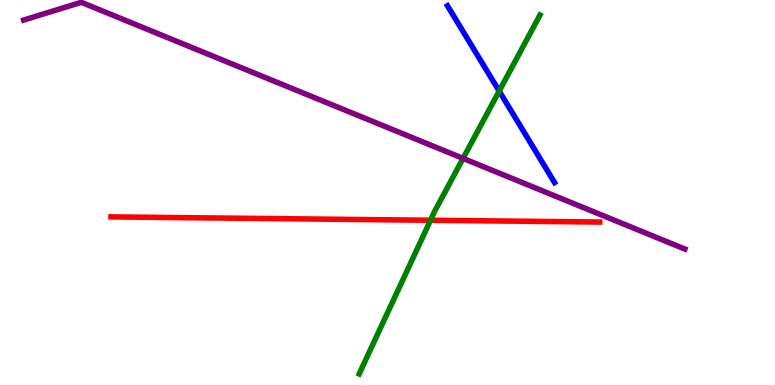[{'lines': ['blue', 'red'], 'intersections': []}, {'lines': ['green', 'red'], 'intersections': [{'x': 5.56, 'y': 4.28}]}, {'lines': ['purple', 'red'], 'intersections': []}, {'lines': ['blue', 'green'], 'intersections': [{'x': 6.44, 'y': 7.63}]}, {'lines': ['blue', 'purple'], 'intersections': []}, {'lines': ['green', 'purple'], 'intersections': [{'x': 5.97, 'y': 5.89}]}]